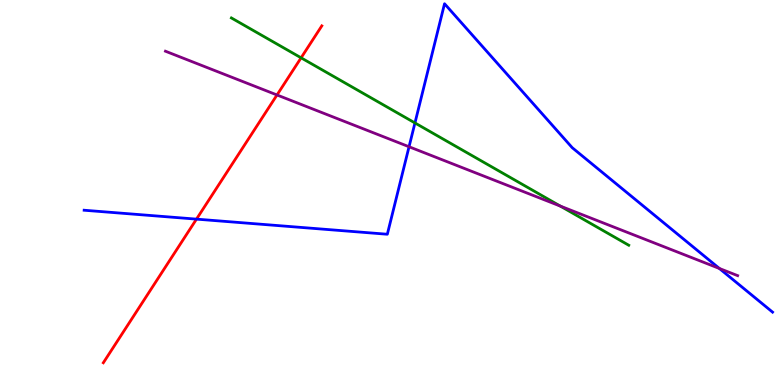[{'lines': ['blue', 'red'], 'intersections': [{'x': 2.54, 'y': 4.31}]}, {'lines': ['green', 'red'], 'intersections': [{'x': 3.89, 'y': 8.5}]}, {'lines': ['purple', 'red'], 'intersections': [{'x': 3.57, 'y': 7.53}]}, {'lines': ['blue', 'green'], 'intersections': [{'x': 5.35, 'y': 6.81}]}, {'lines': ['blue', 'purple'], 'intersections': [{'x': 5.28, 'y': 6.19}, {'x': 9.28, 'y': 3.03}]}, {'lines': ['green', 'purple'], 'intersections': [{'x': 7.23, 'y': 4.65}]}]